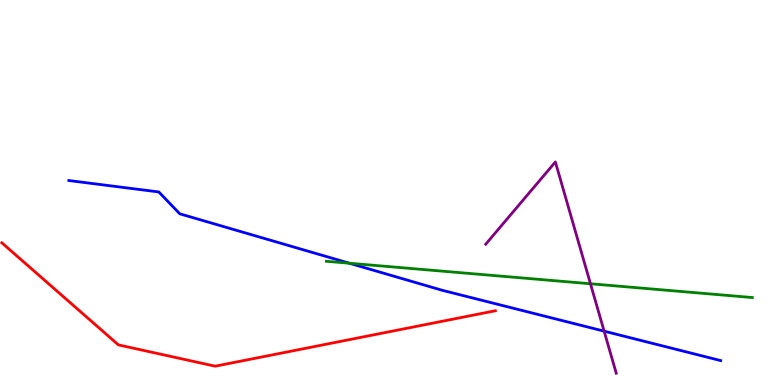[{'lines': ['blue', 'red'], 'intersections': []}, {'lines': ['green', 'red'], 'intersections': []}, {'lines': ['purple', 'red'], 'intersections': []}, {'lines': ['blue', 'green'], 'intersections': [{'x': 4.51, 'y': 3.16}]}, {'lines': ['blue', 'purple'], 'intersections': [{'x': 7.8, 'y': 1.4}]}, {'lines': ['green', 'purple'], 'intersections': [{'x': 7.62, 'y': 2.63}]}]